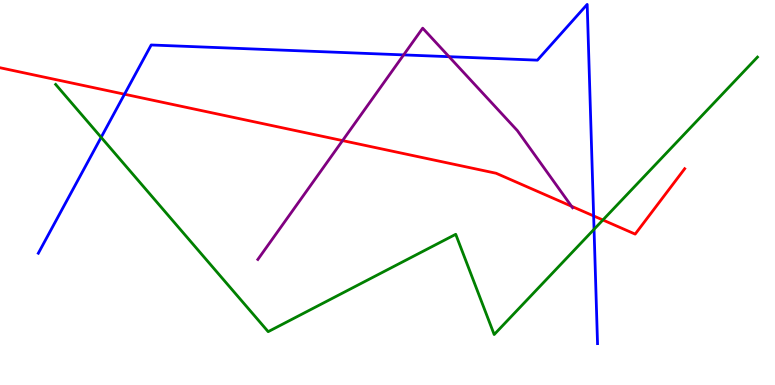[{'lines': ['blue', 'red'], 'intersections': [{'x': 1.61, 'y': 7.55}, {'x': 7.66, 'y': 4.39}]}, {'lines': ['green', 'red'], 'intersections': [{'x': 7.78, 'y': 4.29}]}, {'lines': ['purple', 'red'], 'intersections': [{'x': 4.42, 'y': 6.35}, {'x': 7.37, 'y': 4.64}]}, {'lines': ['blue', 'green'], 'intersections': [{'x': 1.31, 'y': 6.43}, {'x': 7.67, 'y': 4.04}]}, {'lines': ['blue', 'purple'], 'intersections': [{'x': 5.21, 'y': 8.57}, {'x': 5.79, 'y': 8.53}]}, {'lines': ['green', 'purple'], 'intersections': []}]